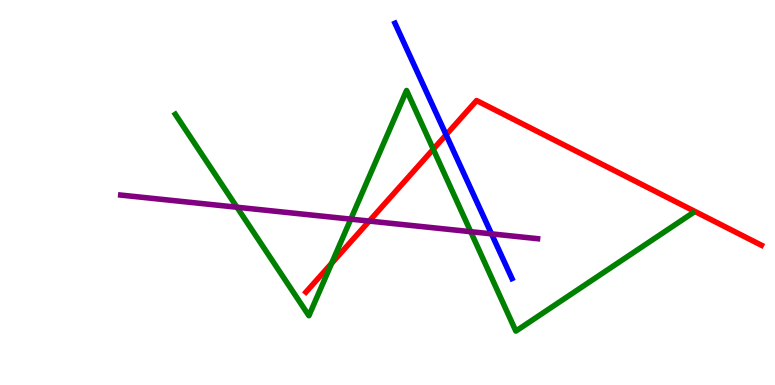[{'lines': ['blue', 'red'], 'intersections': [{'x': 5.76, 'y': 6.5}]}, {'lines': ['green', 'red'], 'intersections': [{'x': 4.28, 'y': 3.16}, {'x': 5.59, 'y': 6.12}]}, {'lines': ['purple', 'red'], 'intersections': [{'x': 4.76, 'y': 4.26}]}, {'lines': ['blue', 'green'], 'intersections': []}, {'lines': ['blue', 'purple'], 'intersections': [{'x': 6.34, 'y': 3.93}]}, {'lines': ['green', 'purple'], 'intersections': [{'x': 3.06, 'y': 4.62}, {'x': 4.53, 'y': 4.31}, {'x': 6.07, 'y': 3.98}]}]